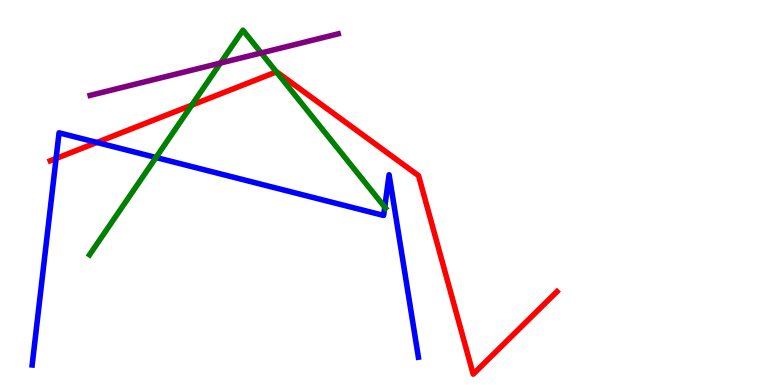[{'lines': ['blue', 'red'], 'intersections': [{'x': 0.724, 'y': 5.88}, {'x': 1.25, 'y': 6.3}]}, {'lines': ['green', 'red'], 'intersections': [{'x': 2.47, 'y': 7.27}, {'x': 3.57, 'y': 8.13}]}, {'lines': ['purple', 'red'], 'intersections': []}, {'lines': ['blue', 'green'], 'intersections': [{'x': 2.01, 'y': 5.91}, {'x': 4.96, 'y': 4.62}]}, {'lines': ['blue', 'purple'], 'intersections': []}, {'lines': ['green', 'purple'], 'intersections': [{'x': 2.85, 'y': 8.36}, {'x': 3.37, 'y': 8.62}]}]